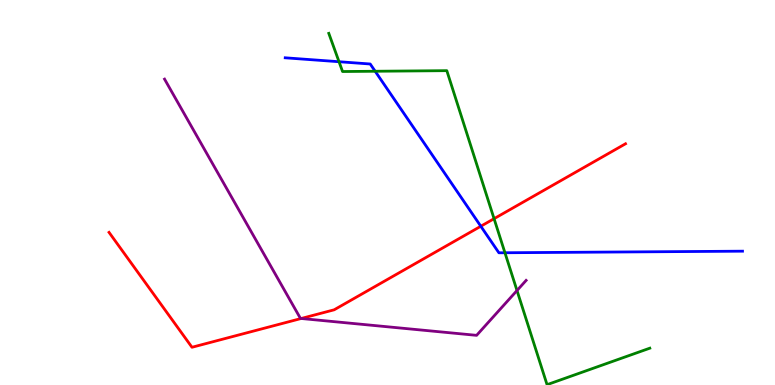[{'lines': ['blue', 'red'], 'intersections': [{'x': 6.2, 'y': 4.12}]}, {'lines': ['green', 'red'], 'intersections': [{'x': 6.38, 'y': 4.32}]}, {'lines': ['purple', 'red'], 'intersections': [{'x': 3.89, 'y': 1.73}]}, {'lines': ['blue', 'green'], 'intersections': [{'x': 4.37, 'y': 8.4}, {'x': 4.84, 'y': 8.15}, {'x': 6.52, 'y': 3.43}]}, {'lines': ['blue', 'purple'], 'intersections': []}, {'lines': ['green', 'purple'], 'intersections': [{'x': 6.67, 'y': 2.45}]}]